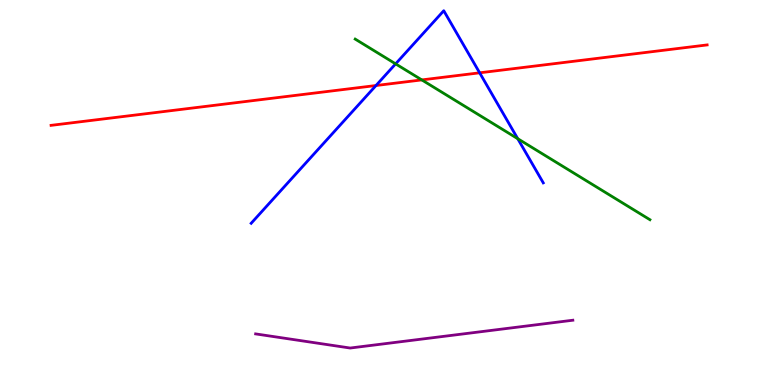[{'lines': ['blue', 'red'], 'intersections': [{'x': 4.85, 'y': 7.78}, {'x': 6.19, 'y': 8.11}]}, {'lines': ['green', 'red'], 'intersections': [{'x': 5.44, 'y': 7.92}]}, {'lines': ['purple', 'red'], 'intersections': []}, {'lines': ['blue', 'green'], 'intersections': [{'x': 5.1, 'y': 8.34}, {'x': 6.68, 'y': 6.4}]}, {'lines': ['blue', 'purple'], 'intersections': []}, {'lines': ['green', 'purple'], 'intersections': []}]